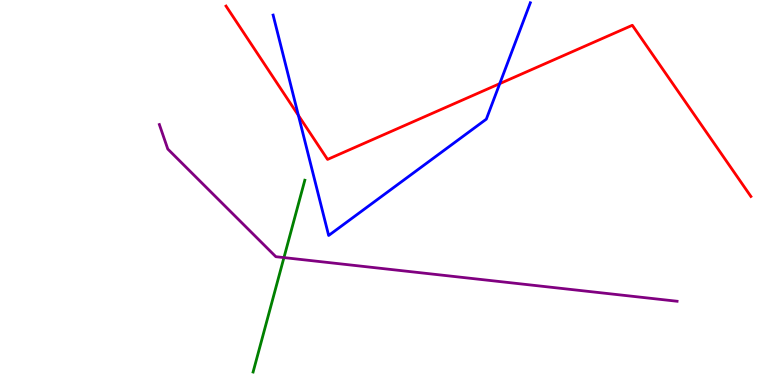[{'lines': ['blue', 'red'], 'intersections': [{'x': 3.85, 'y': 7.0}, {'x': 6.45, 'y': 7.83}]}, {'lines': ['green', 'red'], 'intersections': []}, {'lines': ['purple', 'red'], 'intersections': []}, {'lines': ['blue', 'green'], 'intersections': []}, {'lines': ['blue', 'purple'], 'intersections': []}, {'lines': ['green', 'purple'], 'intersections': [{'x': 3.66, 'y': 3.31}]}]